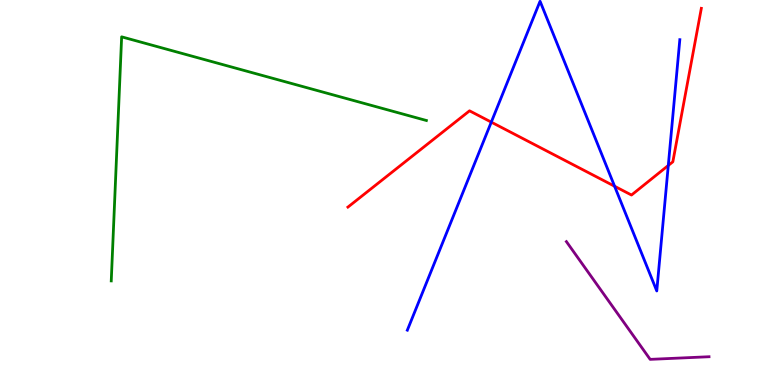[{'lines': ['blue', 'red'], 'intersections': [{'x': 6.34, 'y': 6.83}, {'x': 7.93, 'y': 5.16}, {'x': 8.62, 'y': 5.7}]}, {'lines': ['green', 'red'], 'intersections': []}, {'lines': ['purple', 'red'], 'intersections': []}, {'lines': ['blue', 'green'], 'intersections': []}, {'lines': ['blue', 'purple'], 'intersections': []}, {'lines': ['green', 'purple'], 'intersections': []}]